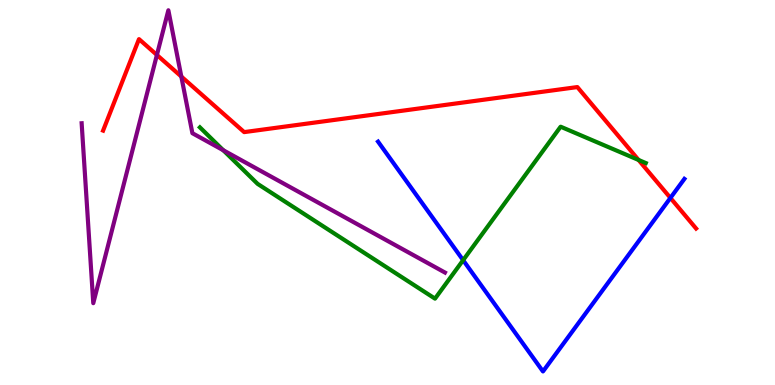[{'lines': ['blue', 'red'], 'intersections': [{'x': 8.65, 'y': 4.86}]}, {'lines': ['green', 'red'], 'intersections': [{'x': 8.24, 'y': 5.85}]}, {'lines': ['purple', 'red'], 'intersections': [{'x': 2.02, 'y': 8.57}, {'x': 2.34, 'y': 8.01}]}, {'lines': ['blue', 'green'], 'intersections': [{'x': 5.98, 'y': 3.24}]}, {'lines': ['blue', 'purple'], 'intersections': []}, {'lines': ['green', 'purple'], 'intersections': [{'x': 2.88, 'y': 6.1}]}]